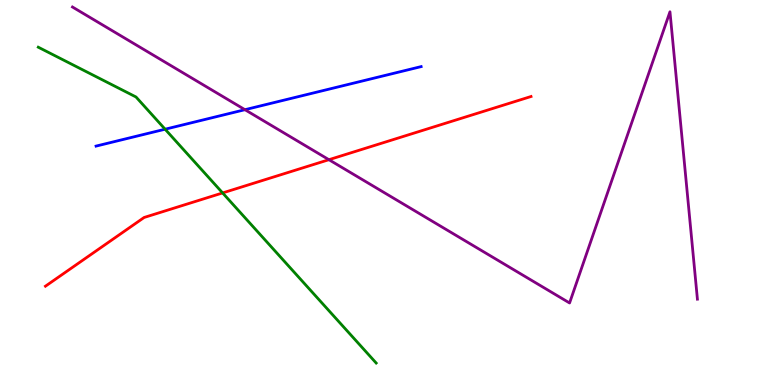[{'lines': ['blue', 'red'], 'intersections': []}, {'lines': ['green', 'red'], 'intersections': [{'x': 2.87, 'y': 4.99}]}, {'lines': ['purple', 'red'], 'intersections': [{'x': 4.24, 'y': 5.85}]}, {'lines': ['blue', 'green'], 'intersections': [{'x': 2.13, 'y': 6.64}]}, {'lines': ['blue', 'purple'], 'intersections': [{'x': 3.16, 'y': 7.15}]}, {'lines': ['green', 'purple'], 'intersections': []}]